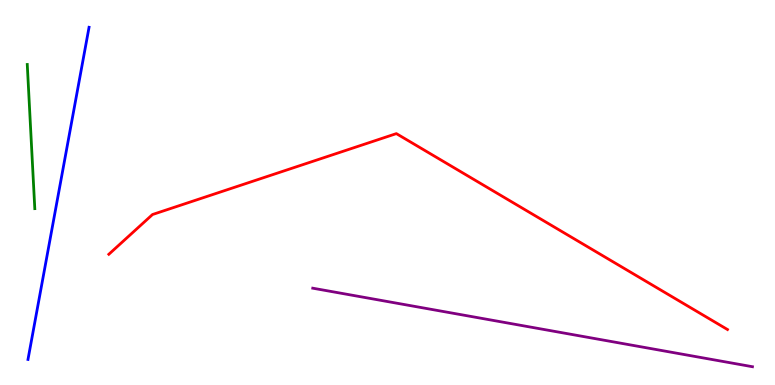[{'lines': ['blue', 'red'], 'intersections': []}, {'lines': ['green', 'red'], 'intersections': []}, {'lines': ['purple', 'red'], 'intersections': []}, {'lines': ['blue', 'green'], 'intersections': []}, {'lines': ['blue', 'purple'], 'intersections': []}, {'lines': ['green', 'purple'], 'intersections': []}]